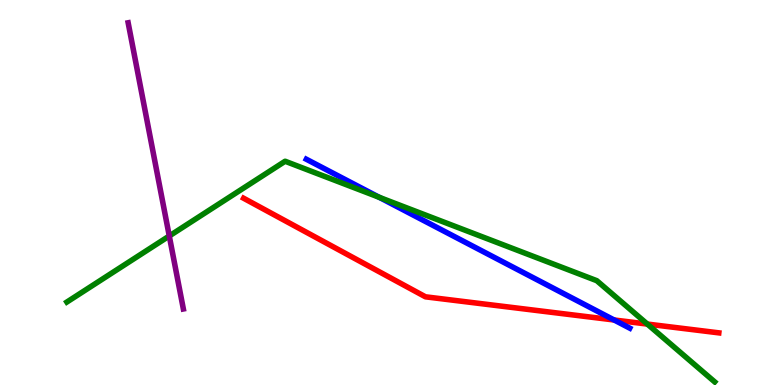[{'lines': ['blue', 'red'], 'intersections': [{'x': 7.92, 'y': 1.69}]}, {'lines': ['green', 'red'], 'intersections': [{'x': 8.35, 'y': 1.58}]}, {'lines': ['purple', 'red'], 'intersections': []}, {'lines': ['blue', 'green'], 'intersections': [{'x': 4.89, 'y': 4.88}]}, {'lines': ['blue', 'purple'], 'intersections': []}, {'lines': ['green', 'purple'], 'intersections': [{'x': 2.18, 'y': 3.87}]}]